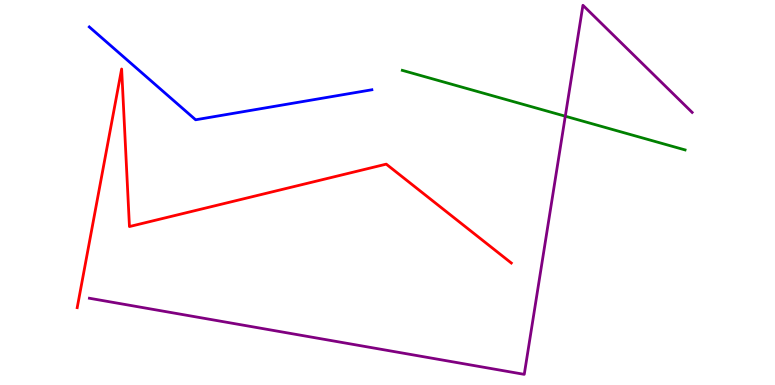[{'lines': ['blue', 'red'], 'intersections': []}, {'lines': ['green', 'red'], 'intersections': []}, {'lines': ['purple', 'red'], 'intersections': []}, {'lines': ['blue', 'green'], 'intersections': []}, {'lines': ['blue', 'purple'], 'intersections': []}, {'lines': ['green', 'purple'], 'intersections': [{'x': 7.29, 'y': 6.98}]}]